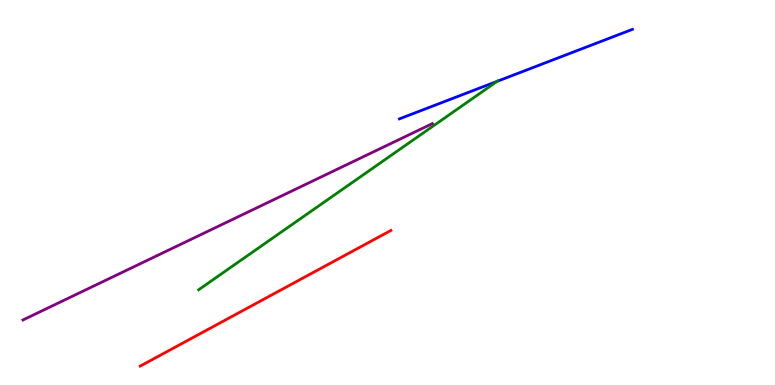[{'lines': ['blue', 'red'], 'intersections': []}, {'lines': ['green', 'red'], 'intersections': []}, {'lines': ['purple', 'red'], 'intersections': []}, {'lines': ['blue', 'green'], 'intersections': [{'x': 6.41, 'y': 7.89}]}, {'lines': ['blue', 'purple'], 'intersections': []}, {'lines': ['green', 'purple'], 'intersections': []}]